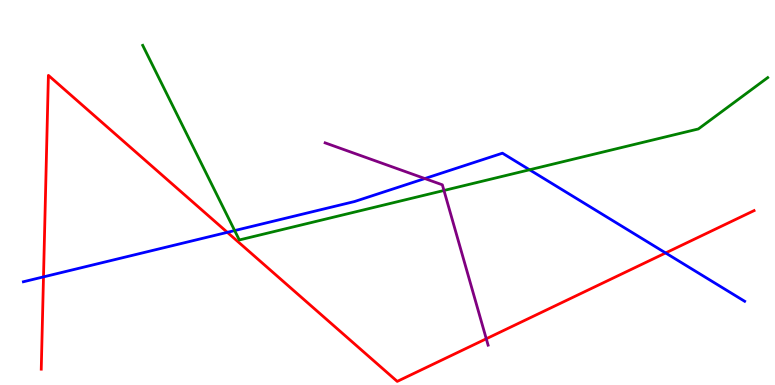[{'lines': ['blue', 'red'], 'intersections': [{'x': 0.561, 'y': 2.81}, {'x': 2.93, 'y': 3.97}, {'x': 8.59, 'y': 3.43}]}, {'lines': ['green', 'red'], 'intersections': []}, {'lines': ['purple', 'red'], 'intersections': [{'x': 6.27, 'y': 1.2}]}, {'lines': ['blue', 'green'], 'intersections': [{'x': 3.03, 'y': 4.01}, {'x': 6.83, 'y': 5.59}]}, {'lines': ['blue', 'purple'], 'intersections': [{'x': 5.48, 'y': 5.36}]}, {'lines': ['green', 'purple'], 'intersections': [{'x': 5.73, 'y': 5.05}]}]